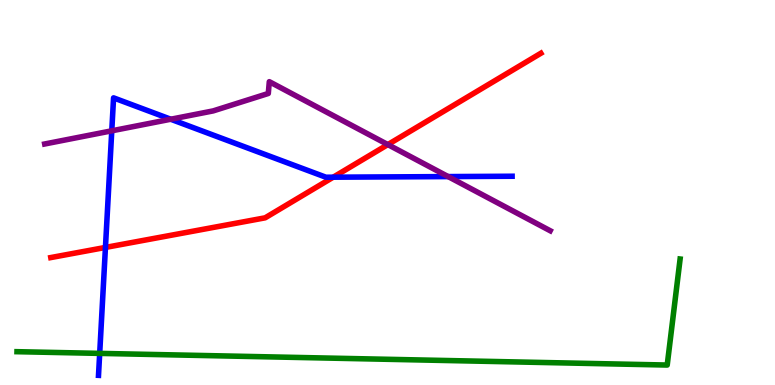[{'lines': ['blue', 'red'], 'intersections': [{'x': 1.36, 'y': 3.57}, {'x': 4.3, 'y': 5.4}]}, {'lines': ['green', 'red'], 'intersections': []}, {'lines': ['purple', 'red'], 'intersections': [{'x': 5.0, 'y': 6.24}]}, {'lines': ['blue', 'green'], 'intersections': [{'x': 1.29, 'y': 0.821}]}, {'lines': ['blue', 'purple'], 'intersections': [{'x': 1.44, 'y': 6.6}, {'x': 2.2, 'y': 6.9}, {'x': 5.78, 'y': 5.41}]}, {'lines': ['green', 'purple'], 'intersections': []}]